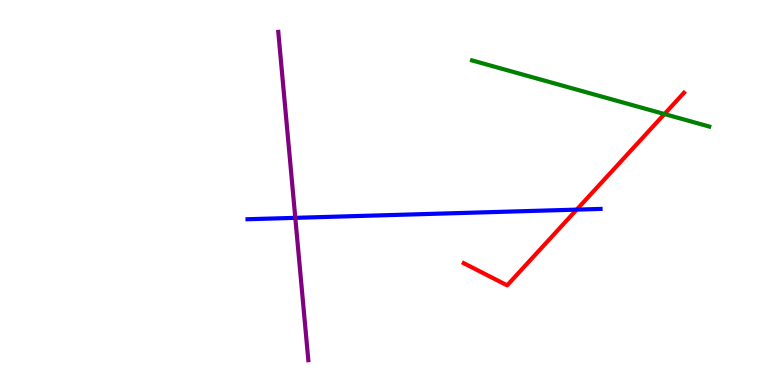[{'lines': ['blue', 'red'], 'intersections': [{'x': 7.44, 'y': 4.56}]}, {'lines': ['green', 'red'], 'intersections': [{'x': 8.57, 'y': 7.04}]}, {'lines': ['purple', 'red'], 'intersections': []}, {'lines': ['blue', 'green'], 'intersections': []}, {'lines': ['blue', 'purple'], 'intersections': [{'x': 3.81, 'y': 4.34}]}, {'lines': ['green', 'purple'], 'intersections': []}]